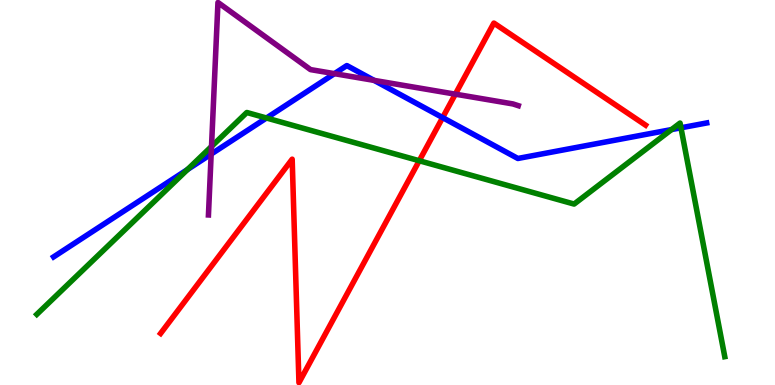[{'lines': ['blue', 'red'], 'intersections': [{'x': 5.71, 'y': 6.95}]}, {'lines': ['green', 'red'], 'intersections': [{'x': 5.41, 'y': 5.83}]}, {'lines': ['purple', 'red'], 'intersections': [{'x': 5.88, 'y': 7.55}]}, {'lines': ['blue', 'green'], 'intersections': [{'x': 2.42, 'y': 5.6}, {'x': 3.44, 'y': 6.94}, {'x': 8.67, 'y': 6.63}, {'x': 8.79, 'y': 6.68}]}, {'lines': ['blue', 'purple'], 'intersections': [{'x': 2.72, 'y': 6.0}, {'x': 4.32, 'y': 8.09}, {'x': 4.83, 'y': 7.91}]}, {'lines': ['green', 'purple'], 'intersections': [{'x': 2.73, 'y': 6.2}]}]